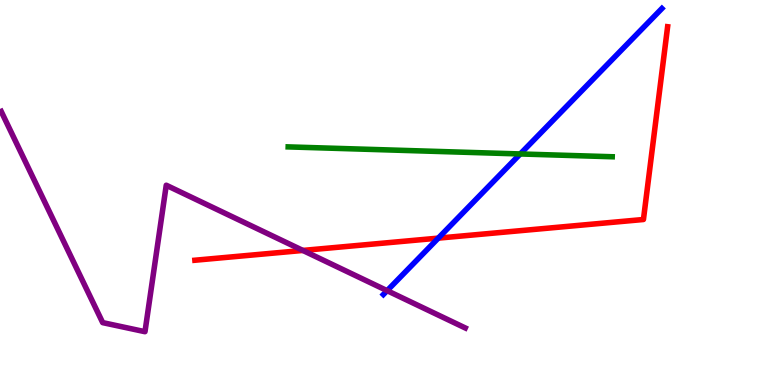[{'lines': ['blue', 'red'], 'intersections': [{'x': 5.66, 'y': 3.81}]}, {'lines': ['green', 'red'], 'intersections': []}, {'lines': ['purple', 'red'], 'intersections': [{'x': 3.91, 'y': 3.5}]}, {'lines': ['blue', 'green'], 'intersections': [{'x': 6.71, 'y': 6.0}]}, {'lines': ['blue', 'purple'], 'intersections': [{'x': 5.0, 'y': 2.45}]}, {'lines': ['green', 'purple'], 'intersections': []}]